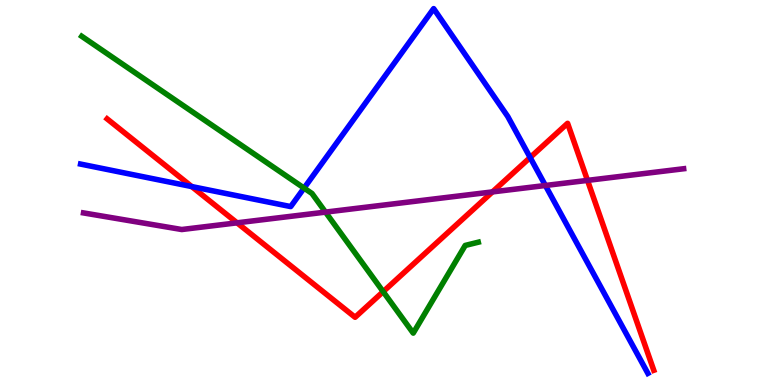[{'lines': ['blue', 'red'], 'intersections': [{'x': 2.47, 'y': 5.15}, {'x': 6.84, 'y': 5.91}]}, {'lines': ['green', 'red'], 'intersections': [{'x': 4.94, 'y': 2.42}]}, {'lines': ['purple', 'red'], 'intersections': [{'x': 3.06, 'y': 4.21}, {'x': 6.35, 'y': 5.02}, {'x': 7.58, 'y': 5.31}]}, {'lines': ['blue', 'green'], 'intersections': [{'x': 3.92, 'y': 5.11}]}, {'lines': ['blue', 'purple'], 'intersections': [{'x': 7.04, 'y': 5.18}]}, {'lines': ['green', 'purple'], 'intersections': [{'x': 4.2, 'y': 4.49}]}]